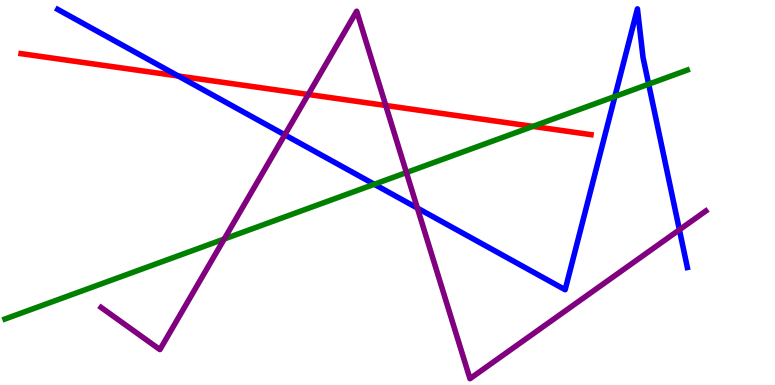[{'lines': ['blue', 'red'], 'intersections': [{'x': 2.3, 'y': 8.03}]}, {'lines': ['green', 'red'], 'intersections': [{'x': 6.88, 'y': 6.72}]}, {'lines': ['purple', 'red'], 'intersections': [{'x': 3.98, 'y': 7.55}, {'x': 4.98, 'y': 7.26}]}, {'lines': ['blue', 'green'], 'intersections': [{'x': 4.83, 'y': 5.21}, {'x': 7.93, 'y': 7.49}, {'x': 8.37, 'y': 7.81}]}, {'lines': ['blue', 'purple'], 'intersections': [{'x': 3.67, 'y': 6.5}, {'x': 5.39, 'y': 4.6}, {'x': 8.77, 'y': 4.03}]}, {'lines': ['green', 'purple'], 'intersections': [{'x': 2.89, 'y': 3.79}, {'x': 5.24, 'y': 5.52}]}]